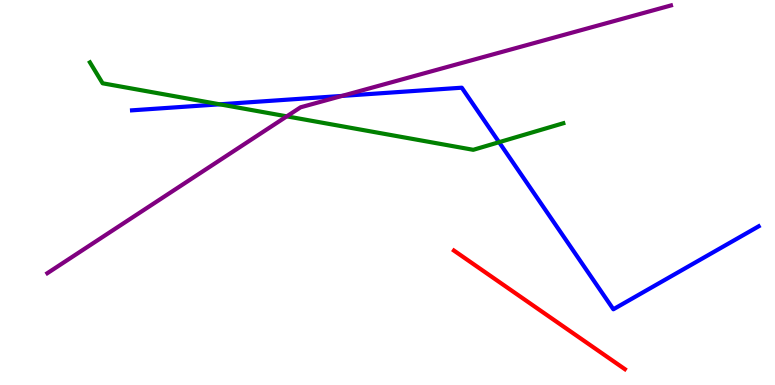[{'lines': ['blue', 'red'], 'intersections': []}, {'lines': ['green', 'red'], 'intersections': []}, {'lines': ['purple', 'red'], 'intersections': []}, {'lines': ['blue', 'green'], 'intersections': [{'x': 2.84, 'y': 7.29}, {'x': 6.44, 'y': 6.31}]}, {'lines': ['blue', 'purple'], 'intersections': [{'x': 4.41, 'y': 7.51}]}, {'lines': ['green', 'purple'], 'intersections': [{'x': 3.7, 'y': 6.98}]}]